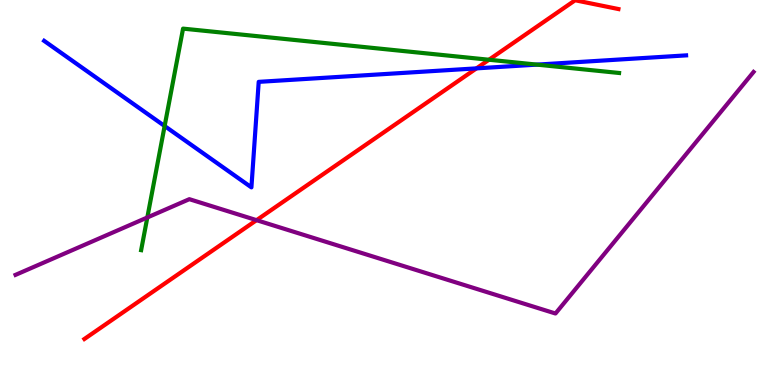[{'lines': ['blue', 'red'], 'intersections': [{'x': 6.15, 'y': 8.22}]}, {'lines': ['green', 'red'], 'intersections': [{'x': 6.31, 'y': 8.45}]}, {'lines': ['purple', 'red'], 'intersections': [{'x': 3.31, 'y': 4.28}]}, {'lines': ['blue', 'green'], 'intersections': [{'x': 2.12, 'y': 6.73}, {'x': 6.93, 'y': 8.32}]}, {'lines': ['blue', 'purple'], 'intersections': []}, {'lines': ['green', 'purple'], 'intersections': [{'x': 1.9, 'y': 4.35}]}]